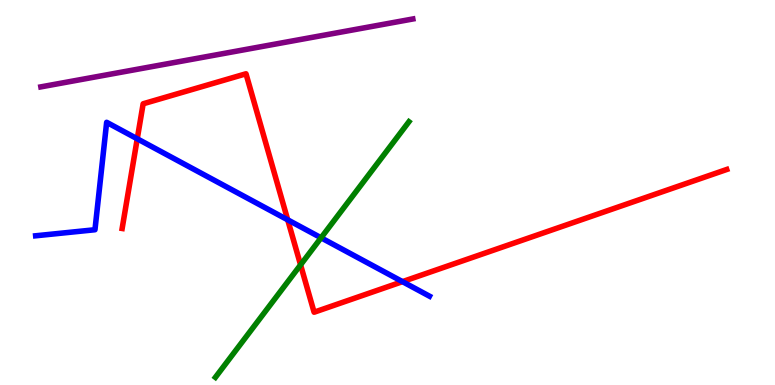[{'lines': ['blue', 'red'], 'intersections': [{'x': 1.77, 'y': 6.4}, {'x': 3.71, 'y': 4.29}, {'x': 5.19, 'y': 2.68}]}, {'lines': ['green', 'red'], 'intersections': [{'x': 3.88, 'y': 3.12}]}, {'lines': ['purple', 'red'], 'intersections': []}, {'lines': ['blue', 'green'], 'intersections': [{'x': 4.14, 'y': 3.82}]}, {'lines': ['blue', 'purple'], 'intersections': []}, {'lines': ['green', 'purple'], 'intersections': []}]